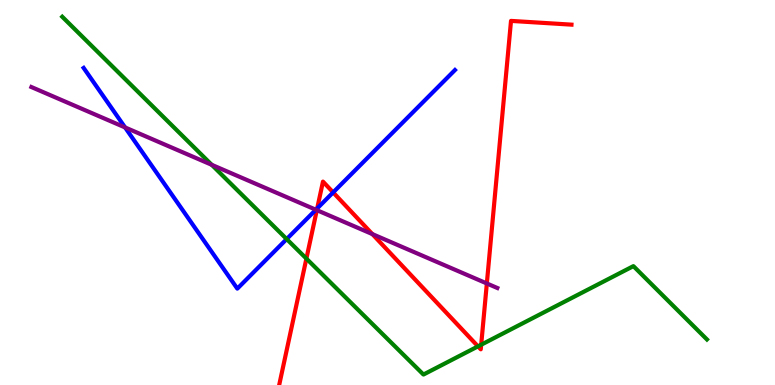[{'lines': ['blue', 'red'], 'intersections': [{'x': 4.09, 'y': 4.59}, {'x': 4.3, 'y': 5.0}]}, {'lines': ['green', 'red'], 'intersections': [{'x': 3.95, 'y': 3.28}, {'x': 6.17, 'y': 1.0}, {'x': 6.21, 'y': 1.05}]}, {'lines': ['purple', 'red'], 'intersections': [{'x': 4.09, 'y': 4.54}, {'x': 4.8, 'y': 3.92}, {'x': 6.28, 'y': 2.64}]}, {'lines': ['blue', 'green'], 'intersections': [{'x': 3.7, 'y': 3.79}]}, {'lines': ['blue', 'purple'], 'intersections': [{'x': 1.61, 'y': 6.69}, {'x': 4.08, 'y': 4.55}]}, {'lines': ['green', 'purple'], 'intersections': [{'x': 2.73, 'y': 5.72}]}]